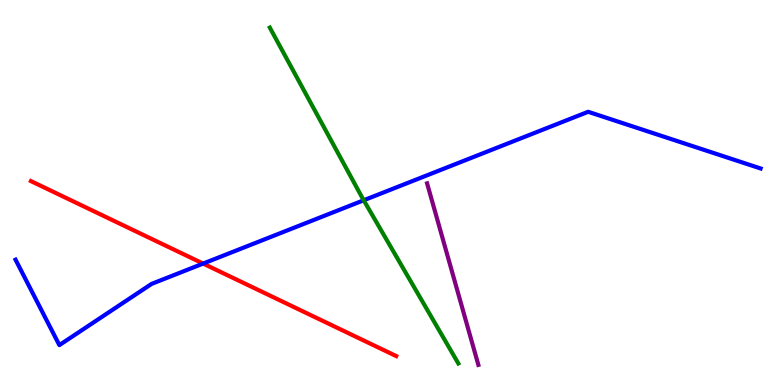[{'lines': ['blue', 'red'], 'intersections': [{'x': 2.62, 'y': 3.15}]}, {'lines': ['green', 'red'], 'intersections': []}, {'lines': ['purple', 'red'], 'intersections': []}, {'lines': ['blue', 'green'], 'intersections': [{'x': 4.69, 'y': 4.8}]}, {'lines': ['blue', 'purple'], 'intersections': []}, {'lines': ['green', 'purple'], 'intersections': []}]